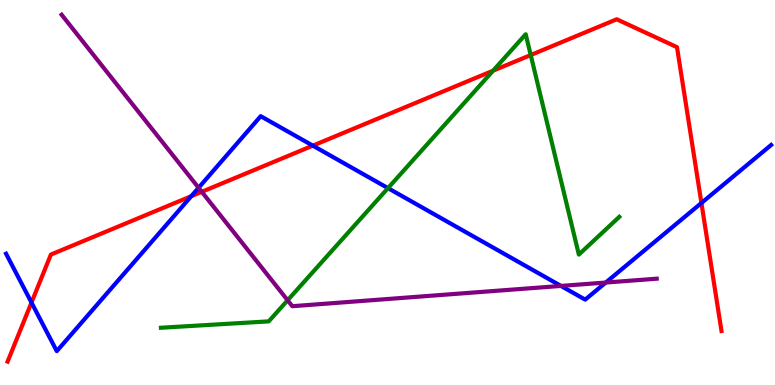[{'lines': ['blue', 'red'], 'intersections': [{'x': 0.406, 'y': 2.14}, {'x': 2.47, 'y': 4.9}, {'x': 4.04, 'y': 6.22}, {'x': 9.05, 'y': 4.73}]}, {'lines': ['green', 'red'], 'intersections': [{'x': 6.36, 'y': 8.16}, {'x': 6.85, 'y': 8.57}]}, {'lines': ['purple', 'red'], 'intersections': [{'x': 2.6, 'y': 5.02}]}, {'lines': ['blue', 'green'], 'intersections': [{'x': 5.01, 'y': 5.11}]}, {'lines': ['blue', 'purple'], 'intersections': [{'x': 2.56, 'y': 5.12}, {'x': 7.24, 'y': 2.57}, {'x': 7.82, 'y': 2.66}]}, {'lines': ['green', 'purple'], 'intersections': [{'x': 3.71, 'y': 2.2}]}]